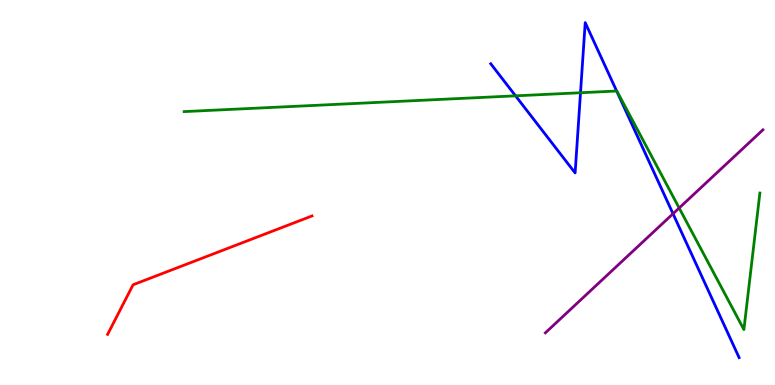[{'lines': ['blue', 'red'], 'intersections': []}, {'lines': ['green', 'red'], 'intersections': []}, {'lines': ['purple', 'red'], 'intersections': []}, {'lines': ['blue', 'green'], 'intersections': [{'x': 6.65, 'y': 7.51}, {'x': 7.49, 'y': 7.59}, {'x': 7.96, 'y': 7.64}]}, {'lines': ['blue', 'purple'], 'intersections': [{'x': 8.68, 'y': 4.45}]}, {'lines': ['green', 'purple'], 'intersections': [{'x': 8.76, 'y': 4.6}]}]